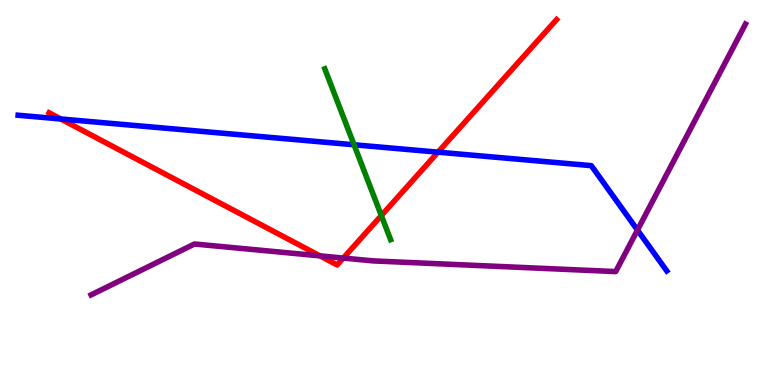[{'lines': ['blue', 'red'], 'intersections': [{'x': 0.785, 'y': 6.91}, {'x': 5.65, 'y': 6.05}]}, {'lines': ['green', 'red'], 'intersections': [{'x': 4.92, 'y': 4.4}]}, {'lines': ['purple', 'red'], 'intersections': [{'x': 4.13, 'y': 3.35}, {'x': 4.43, 'y': 3.3}]}, {'lines': ['blue', 'green'], 'intersections': [{'x': 4.57, 'y': 6.24}]}, {'lines': ['blue', 'purple'], 'intersections': [{'x': 8.23, 'y': 4.02}]}, {'lines': ['green', 'purple'], 'intersections': []}]